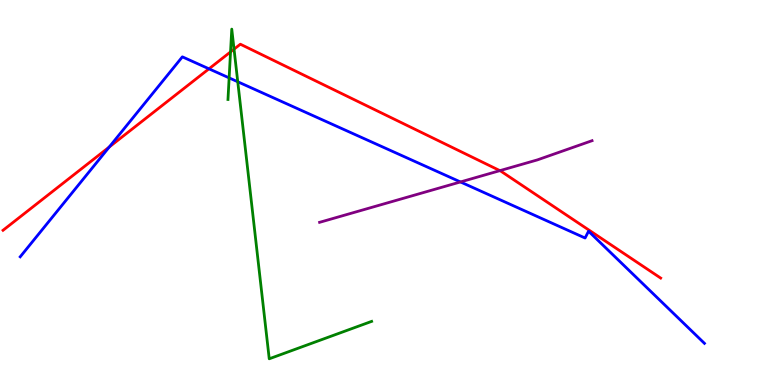[{'lines': ['blue', 'red'], 'intersections': [{'x': 1.41, 'y': 6.18}, {'x': 2.7, 'y': 8.21}]}, {'lines': ['green', 'red'], 'intersections': [{'x': 2.97, 'y': 8.65}, {'x': 3.02, 'y': 8.72}]}, {'lines': ['purple', 'red'], 'intersections': [{'x': 6.45, 'y': 5.57}]}, {'lines': ['blue', 'green'], 'intersections': [{'x': 2.96, 'y': 7.98}, {'x': 3.07, 'y': 7.88}]}, {'lines': ['blue', 'purple'], 'intersections': [{'x': 5.94, 'y': 5.27}]}, {'lines': ['green', 'purple'], 'intersections': []}]